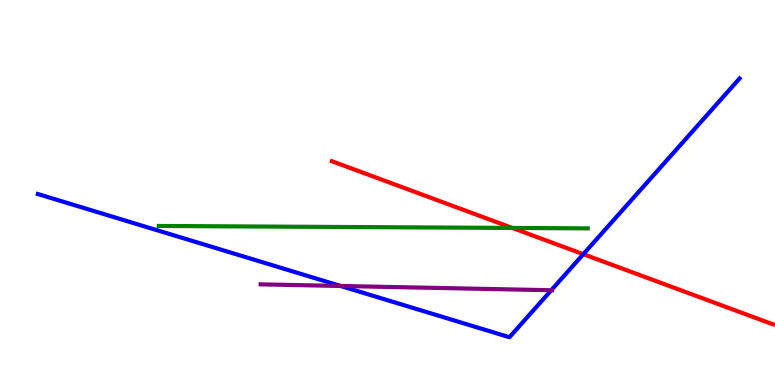[{'lines': ['blue', 'red'], 'intersections': [{'x': 7.53, 'y': 3.4}]}, {'lines': ['green', 'red'], 'intersections': [{'x': 6.61, 'y': 4.08}]}, {'lines': ['purple', 'red'], 'intersections': []}, {'lines': ['blue', 'green'], 'intersections': []}, {'lines': ['blue', 'purple'], 'intersections': [{'x': 4.4, 'y': 2.57}, {'x': 7.11, 'y': 2.46}]}, {'lines': ['green', 'purple'], 'intersections': []}]